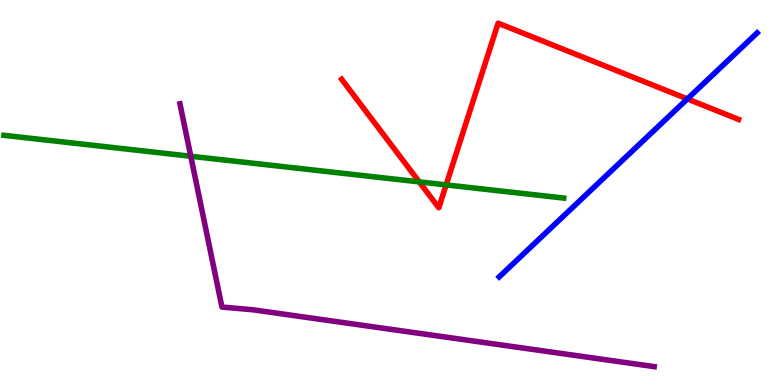[{'lines': ['blue', 'red'], 'intersections': [{'x': 8.87, 'y': 7.43}]}, {'lines': ['green', 'red'], 'intersections': [{'x': 5.41, 'y': 5.28}, {'x': 5.76, 'y': 5.2}]}, {'lines': ['purple', 'red'], 'intersections': []}, {'lines': ['blue', 'green'], 'intersections': []}, {'lines': ['blue', 'purple'], 'intersections': []}, {'lines': ['green', 'purple'], 'intersections': [{'x': 2.46, 'y': 5.94}]}]